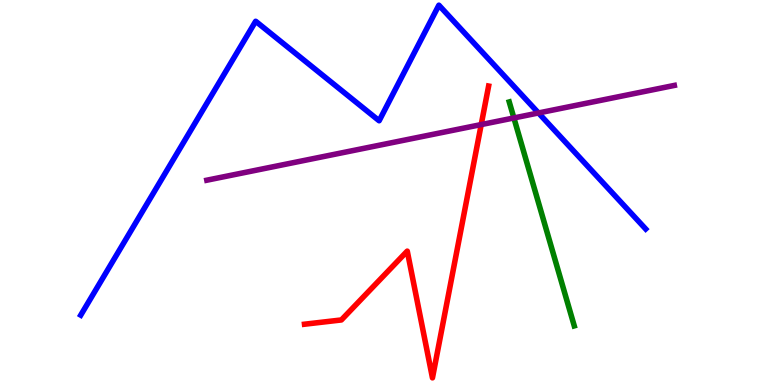[{'lines': ['blue', 'red'], 'intersections': []}, {'lines': ['green', 'red'], 'intersections': []}, {'lines': ['purple', 'red'], 'intersections': [{'x': 6.21, 'y': 6.76}]}, {'lines': ['blue', 'green'], 'intersections': []}, {'lines': ['blue', 'purple'], 'intersections': [{'x': 6.95, 'y': 7.07}]}, {'lines': ['green', 'purple'], 'intersections': [{'x': 6.63, 'y': 6.94}]}]